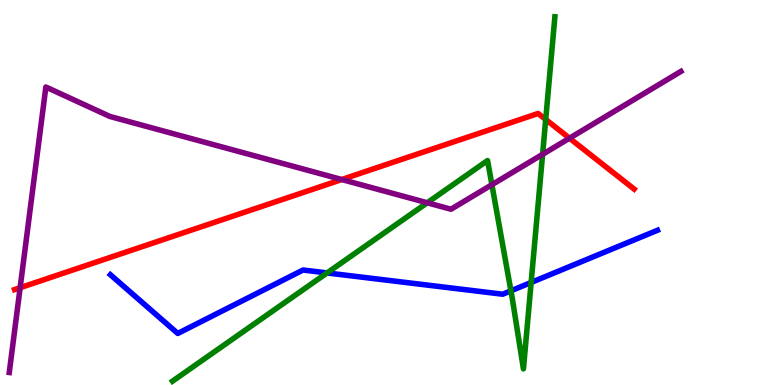[{'lines': ['blue', 'red'], 'intersections': []}, {'lines': ['green', 'red'], 'intersections': [{'x': 7.04, 'y': 6.9}]}, {'lines': ['purple', 'red'], 'intersections': [{'x': 0.26, 'y': 2.53}, {'x': 4.41, 'y': 5.34}, {'x': 7.35, 'y': 6.41}]}, {'lines': ['blue', 'green'], 'intersections': [{'x': 4.22, 'y': 2.91}, {'x': 6.59, 'y': 2.45}, {'x': 6.85, 'y': 2.66}]}, {'lines': ['blue', 'purple'], 'intersections': []}, {'lines': ['green', 'purple'], 'intersections': [{'x': 5.51, 'y': 4.73}, {'x': 6.35, 'y': 5.2}, {'x': 7.0, 'y': 5.99}]}]